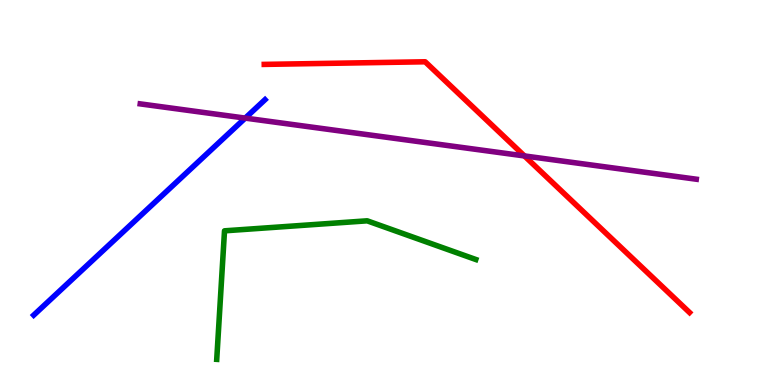[{'lines': ['blue', 'red'], 'intersections': []}, {'lines': ['green', 'red'], 'intersections': []}, {'lines': ['purple', 'red'], 'intersections': [{'x': 6.77, 'y': 5.95}]}, {'lines': ['blue', 'green'], 'intersections': []}, {'lines': ['blue', 'purple'], 'intersections': [{'x': 3.16, 'y': 6.93}]}, {'lines': ['green', 'purple'], 'intersections': []}]